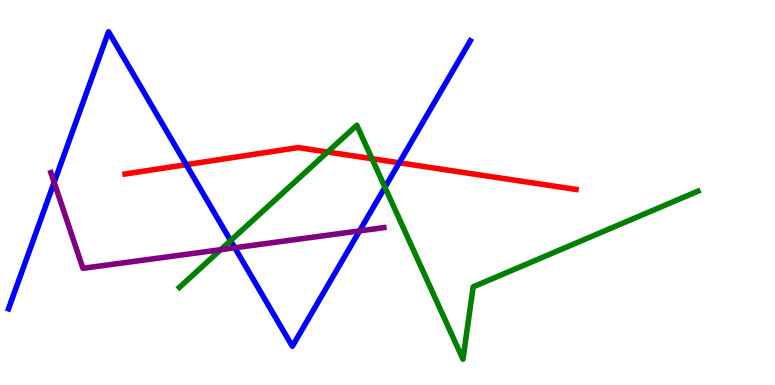[{'lines': ['blue', 'red'], 'intersections': [{'x': 2.4, 'y': 5.72}, {'x': 5.15, 'y': 5.77}]}, {'lines': ['green', 'red'], 'intersections': [{'x': 4.23, 'y': 6.05}, {'x': 4.8, 'y': 5.88}]}, {'lines': ['purple', 'red'], 'intersections': []}, {'lines': ['blue', 'green'], 'intersections': [{'x': 2.98, 'y': 3.75}, {'x': 4.97, 'y': 5.14}]}, {'lines': ['blue', 'purple'], 'intersections': [{'x': 0.699, 'y': 5.26}, {'x': 3.03, 'y': 3.56}, {'x': 4.64, 'y': 4.0}]}, {'lines': ['green', 'purple'], 'intersections': [{'x': 2.85, 'y': 3.51}]}]